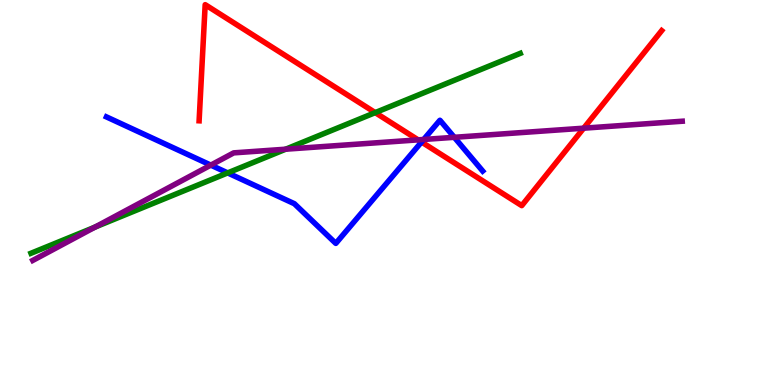[{'lines': ['blue', 'red'], 'intersections': [{'x': 5.44, 'y': 6.31}]}, {'lines': ['green', 'red'], 'intersections': [{'x': 4.84, 'y': 7.07}]}, {'lines': ['purple', 'red'], 'intersections': [{'x': 5.4, 'y': 6.37}, {'x': 7.53, 'y': 6.67}]}, {'lines': ['blue', 'green'], 'intersections': [{'x': 2.94, 'y': 5.51}]}, {'lines': ['blue', 'purple'], 'intersections': [{'x': 2.72, 'y': 5.71}, {'x': 5.47, 'y': 6.38}, {'x': 5.86, 'y': 6.43}]}, {'lines': ['green', 'purple'], 'intersections': [{'x': 1.23, 'y': 4.1}, {'x': 3.69, 'y': 6.12}]}]